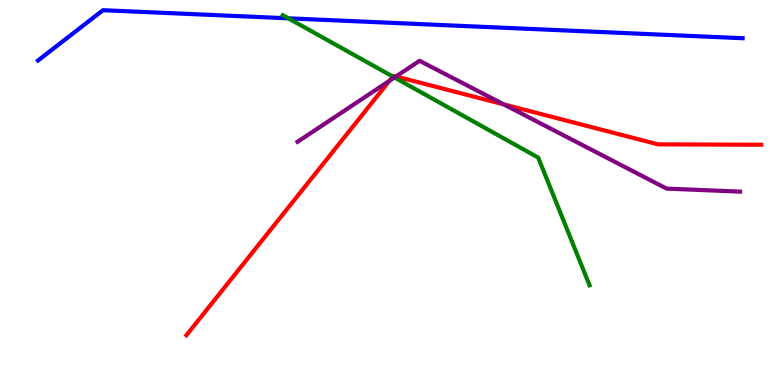[{'lines': ['blue', 'red'], 'intersections': []}, {'lines': ['green', 'red'], 'intersections': [{'x': 5.07, 'y': 8.01}]}, {'lines': ['purple', 'red'], 'intersections': [{'x': 5.02, 'y': 7.9}, {'x': 5.11, 'y': 8.01}, {'x': 6.5, 'y': 7.29}]}, {'lines': ['blue', 'green'], 'intersections': [{'x': 3.72, 'y': 9.52}]}, {'lines': ['blue', 'purple'], 'intersections': []}, {'lines': ['green', 'purple'], 'intersections': [{'x': 5.09, 'y': 7.99}]}]